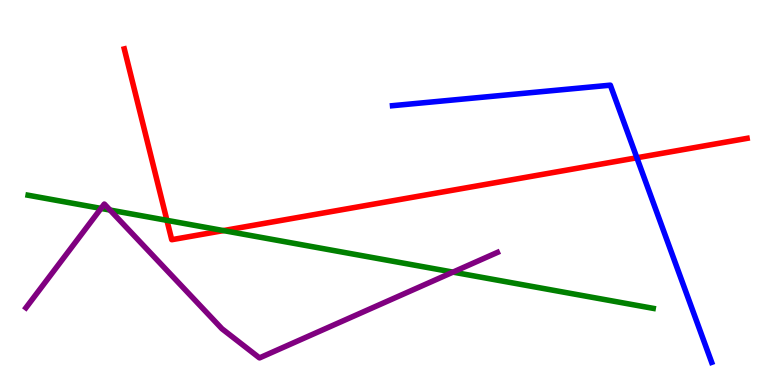[{'lines': ['blue', 'red'], 'intersections': [{'x': 8.22, 'y': 5.9}]}, {'lines': ['green', 'red'], 'intersections': [{'x': 2.15, 'y': 4.28}, {'x': 2.88, 'y': 4.01}]}, {'lines': ['purple', 'red'], 'intersections': []}, {'lines': ['blue', 'green'], 'intersections': []}, {'lines': ['blue', 'purple'], 'intersections': []}, {'lines': ['green', 'purple'], 'intersections': [{'x': 1.3, 'y': 4.59}, {'x': 1.42, 'y': 4.54}, {'x': 5.84, 'y': 2.93}]}]